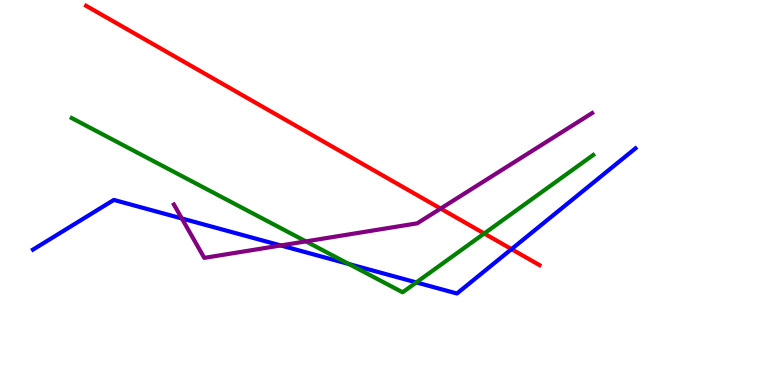[{'lines': ['blue', 'red'], 'intersections': [{'x': 6.6, 'y': 3.53}]}, {'lines': ['green', 'red'], 'intersections': [{'x': 6.25, 'y': 3.94}]}, {'lines': ['purple', 'red'], 'intersections': [{'x': 5.69, 'y': 4.58}]}, {'lines': ['blue', 'green'], 'intersections': [{'x': 4.5, 'y': 3.14}, {'x': 5.37, 'y': 2.66}]}, {'lines': ['blue', 'purple'], 'intersections': [{'x': 2.35, 'y': 4.33}, {'x': 3.62, 'y': 3.62}]}, {'lines': ['green', 'purple'], 'intersections': [{'x': 3.95, 'y': 3.73}]}]